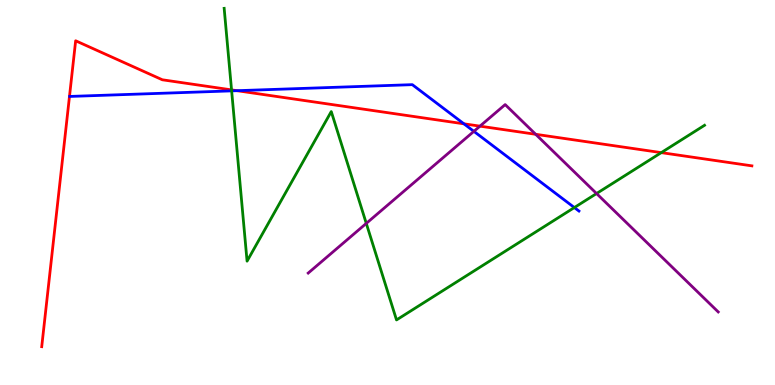[{'lines': ['blue', 'red'], 'intersections': [{'x': 3.06, 'y': 7.64}, {'x': 5.99, 'y': 6.78}]}, {'lines': ['green', 'red'], 'intersections': [{'x': 2.99, 'y': 7.67}, {'x': 8.53, 'y': 6.04}]}, {'lines': ['purple', 'red'], 'intersections': [{'x': 6.19, 'y': 6.72}, {'x': 6.91, 'y': 6.51}]}, {'lines': ['blue', 'green'], 'intersections': [{'x': 2.99, 'y': 7.64}, {'x': 7.41, 'y': 4.61}]}, {'lines': ['blue', 'purple'], 'intersections': [{'x': 6.11, 'y': 6.59}]}, {'lines': ['green', 'purple'], 'intersections': [{'x': 4.73, 'y': 4.2}, {'x': 7.7, 'y': 4.97}]}]